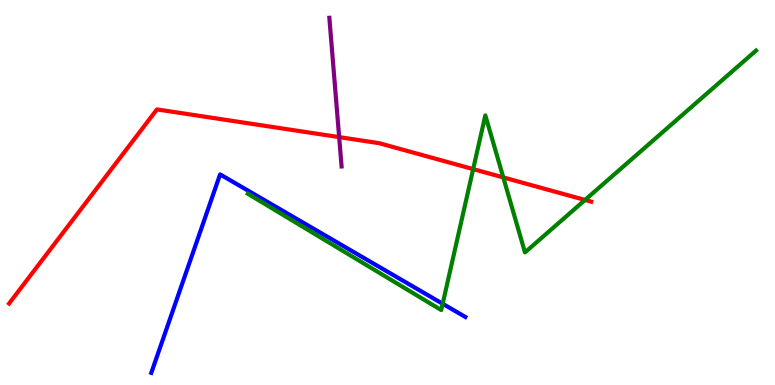[{'lines': ['blue', 'red'], 'intersections': []}, {'lines': ['green', 'red'], 'intersections': [{'x': 6.11, 'y': 5.61}, {'x': 6.49, 'y': 5.39}, {'x': 7.55, 'y': 4.81}]}, {'lines': ['purple', 'red'], 'intersections': [{'x': 4.38, 'y': 6.44}]}, {'lines': ['blue', 'green'], 'intersections': [{'x': 5.71, 'y': 2.11}]}, {'lines': ['blue', 'purple'], 'intersections': []}, {'lines': ['green', 'purple'], 'intersections': []}]